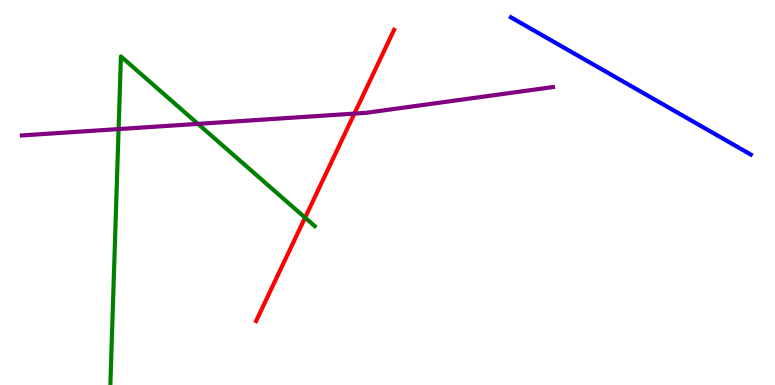[{'lines': ['blue', 'red'], 'intersections': []}, {'lines': ['green', 'red'], 'intersections': [{'x': 3.94, 'y': 4.35}]}, {'lines': ['purple', 'red'], 'intersections': [{'x': 4.57, 'y': 7.05}]}, {'lines': ['blue', 'green'], 'intersections': []}, {'lines': ['blue', 'purple'], 'intersections': []}, {'lines': ['green', 'purple'], 'intersections': [{'x': 1.53, 'y': 6.65}, {'x': 2.55, 'y': 6.78}]}]